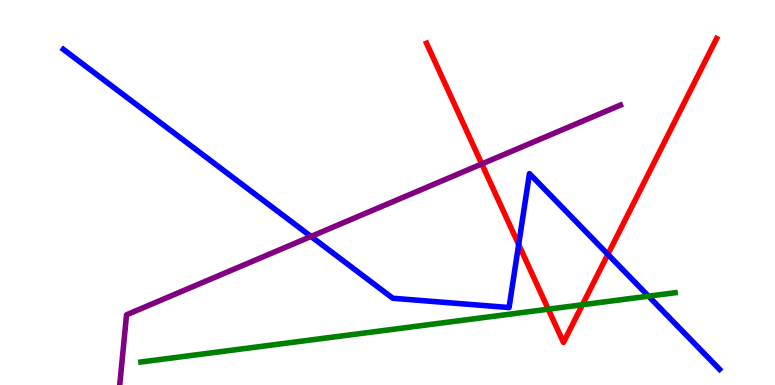[{'lines': ['blue', 'red'], 'intersections': [{'x': 6.69, 'y': 3.65}, {'x': 7.84, 'y': 3.39}]}, {'lines': ['green', 'red'], 'intersections': [{'x': 7.07, 'y': 1.97}, {'x': 7.52, 'y': 2.08}]}, {'lines': ['purple', 'red'], 'intersections': [{'x': 6.22, 'y': 5.74}]}, {'lines': ['blue', 'green'], 'intersections': [{'x': 8.37, 'y': 2.31}]}, {'lines': ['blue', 'purple'], 'intersections': [{'x': 4.01, 'y': 3.86}]}, {'lines': ['green', 'purple'], 'intersections': []}]